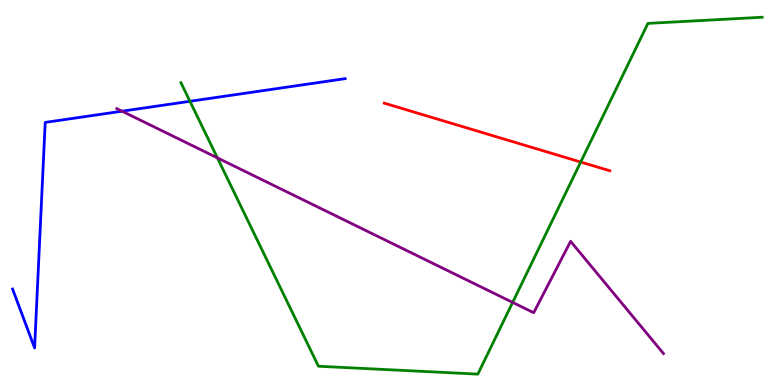[{'lines': ['blue', 'red'], 'intersections': []}, {'lines': ['green', 'red'], 'intersections': [{'x': 7.49, 'y': 5.79}]}, {'lines': ['purple', 'red'], 'intersections': []}, {'lines': ['blue', 'green'], 'intersections': [{'x': 2.45, 'y': 7.37}]}, {'lines': ['blue', 'purple'], 'intersections': [{'x': 1.57, 'y': 7.11}]}, {'lines': ['green', 'purple'], 'intersections': [{'x': 2.81, 'y': 5.9}, {'x': 6.61, 'y': 2.15}]}]